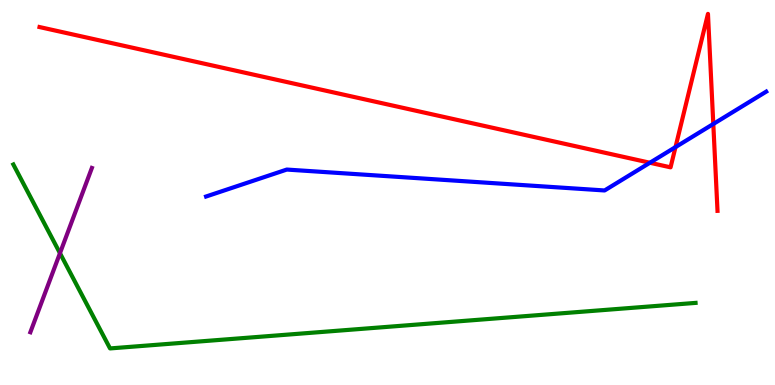[{'lines': ['blue', 'red'], 'intersections': [{'x': 8.39, 'y': 5.77}, {'x': 8.72, 'y': 6.18}, {'x': 9.2, 'y': 6.78}]}, {'lines': ['green', 'red'], 'intersections': []}, {'lines': ['purple', 'red'], 'intersections': []}, {'lines': ['blue', 'green'], 'intersections': []}, {'lines': ['blue', 'purple'], 'intersections': []}, {'lines': ['green', 'purple'], 'intersections': [{'x': 0.774, 'y': 3.42}]}]